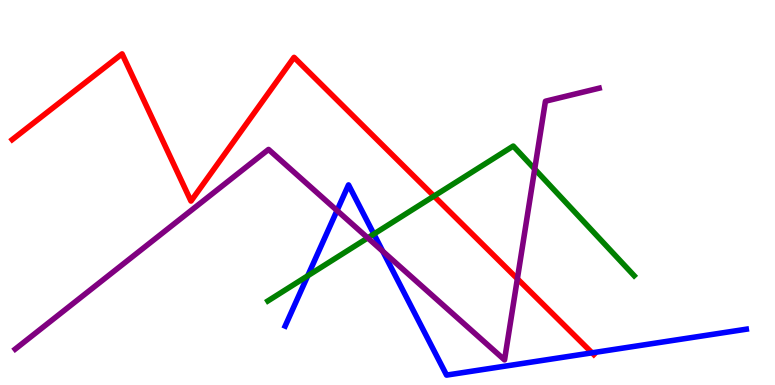[{'lines': ['blue', 'red'], 'intersections': [{'x': 7.64, 'y': 0.836}]}, {'lines': ['green', 'red'], 'intersections': [{'x': 5.6, 'y': 4.91}]}, {'lines': ['purple', 'red'], 'intersections': [{'x': 6.68, 'y': 2.76}]}, {'lines': ['blue', 'green'], 'intersections': [{'x': 3.97, 'y': 2.84}, {'x': 4.82, 'y': 3.92}]}, {'lines': ['blue', 'purple'], 'intersections': [{'x': 4.35, 'y': 4.53}, {'x': 4.94, 'y': 3.47}]}, {'lines': ['green', 'purple'], 'intersections': [{'x': 4.75, 'y': 3.82}, {'x': 6.9, 'y': 5.61}]}]